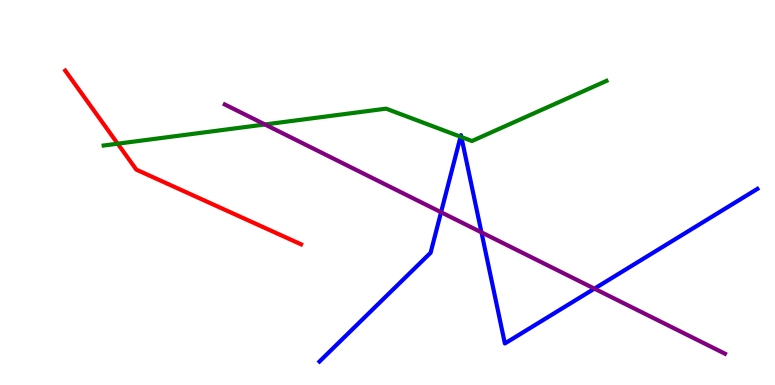[{'lines': ['blue', 'red'], 'intersections': []}, {'lines': ['green', 'red'], 'intersections': [{'x': 1.52, 'y': 6.27}]}, {'lines': ['purple', 'red'], 'intersections': []}, {'lines': ['blue', 'green'], 'intersections': [{'x': 5.94, 'y': 6.45}, {'x': 5.95, 'y': 6.44}]}, {'lines': ['blue', 'purple'], 'intersections': [{'x': 5.69, 'y': 4.49}, {'x': 6.21, 'y': 3.96}, {'x': 7.67, 'y': 2.5}]}, {'lines': ['green', 'purple'], 'intersections': [{'x': 3.42, 'y': 6.77}]}]